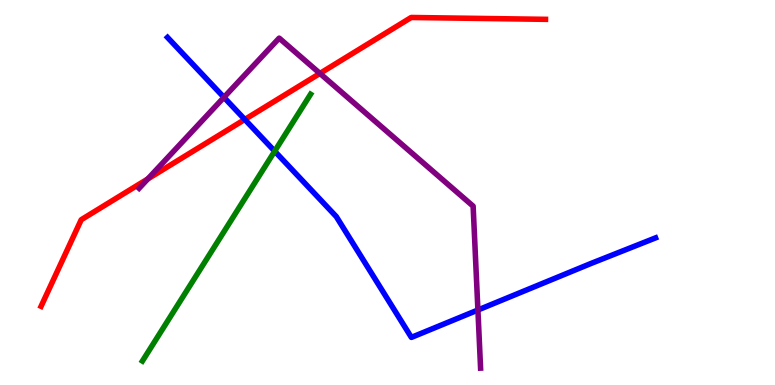[{'lines': ['blue', 'red'], 'intersections': [{'x': 3.16, 'y': 6.9}]}, {'lines': ['green', 'red'], 'intersections': []}, {'lines': ['purple', 'red'], 'intersections': [{'x': 1.91, 'y': 5.35}, {'x': 4.13, 'y': 8.09}]}, {'lines': ['blue', 'green'], 'intersections': [{'x': 3.54, 'y': 6.07}]}, {'lines': ['blue', 'purple'], 'intersections': [{'x': 2.89, 'y': 7.47}, {'x': 6.17, 'y': 1.95}]}, {'lines': ['green', 'purple'], 'intersections': []}]